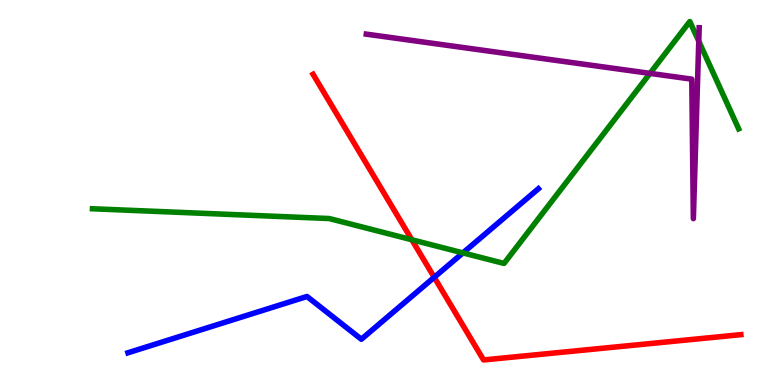[{'lines': ['blue', 'red'], 'intersections': [{'x': 5.6, 'y': 2.8}]}, {'lines': ['green', 'red'], 'intersections': [{'x': 5.31, 'y': 3.77}]}, {'lines': ['purple', 'red'], 'intersections': []}, {'lines': ['blue', 'green'], 'intersections': [{'x': 5.97, 'y': 3.43}]}, {'lines': ['blue', 'purple'], 'intersections': []}, {'lines': ['green', 'purple'], 'intersections': [{'x': 8.39, 'y': 8.09}, {'x': 9.02, 'y': 8.93}]}]